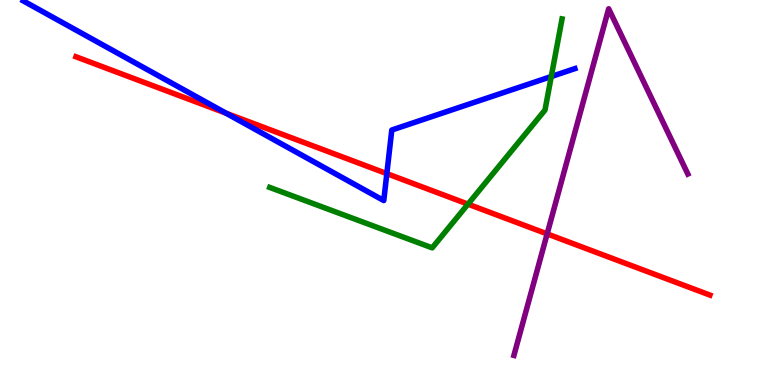[{'lines': ['blue', 'red'], 'intersections': [{'x': 2.92, 'y': 7.06}, {'x': 4.99, 'y': 5.49}]}, {'lines': ['green', 'red'], 'intersections': [{'x': 6.04, 'y': 4.7}]}, {'lines': ['purple', 'red'], 'intersections': [{'x': 7.06, 'y': 3.92}]}, {'lines': ['blue', 'green'], 'intersections': [{'x': 7.11, 'y': 8.01}]}, {'lines': ['blue', 'purple'], 'intersections': []}, {'lines': ['green', 'purple'], 'intersections': []}]